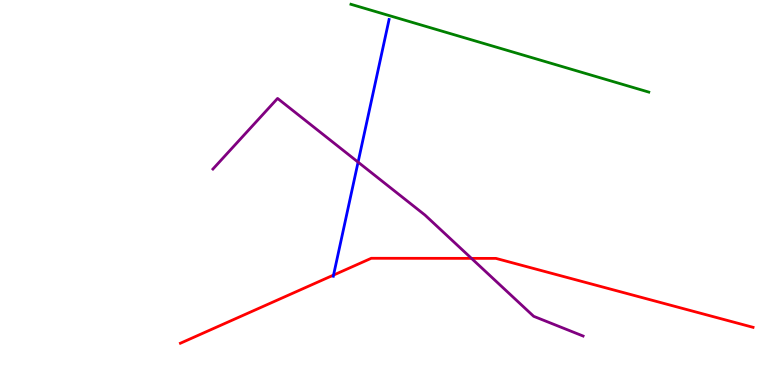[{'lines': ['blue', 'red'], 'intersections': [{'x': 4.3, 'y': 2.86}]}, {'lines': ['green', 'red'], 'intersections': []}, {'lines': ['purple', 'red'], 'intersections': [{'x': 6.08, 'y': 3.29}]}, {'lines': ['blue', 'green'], 'intersections': []}, {'lines': ['blue', 'purple'], 'intersections': [{'x': 4.62, 'y': 5.79}]}, {'lines': ['green', 'purple'], 'intersections': []}]